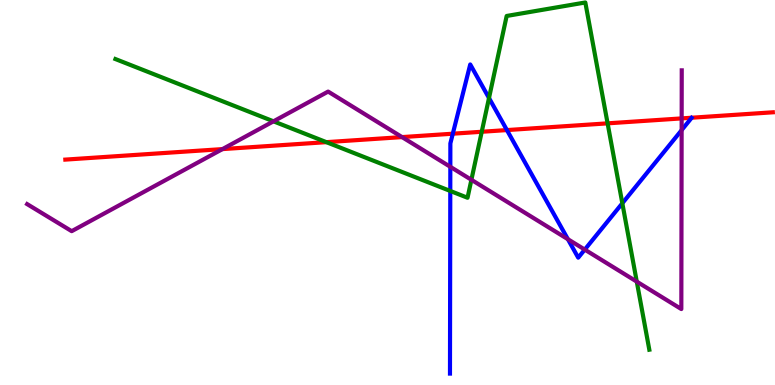[{'lines': ['blue', 'red'], 'intersections': [{'x': 5.84, 'y': 6.53}, {'x': 6.54, 'y': 6.62}]}, {'lines': ['green', 'red'], 'intersections': [{'x': 4.21, 'y': 6.31}, {'x': 6.22, 'y': 6.58}, {'x': 7.84, 'y': 6.8}]}, {'lines': ['purple', 'red'], 'intersections': [{'x': 2.87, 'y': 6.13}, {'x': 5.19, 'y': 6.44}, {'x': 8.8, 'y': 6.92}]}, {'lines': ['blue', 'green'], 'intersections': [{'x': 5.81, 'y': 5.04}, {'x': 6.31, 'y': 7.45}, {'x': 8.03, 'y': 4.72}]}, {'lines': ['blue', 'purple'], 'intersections': [{'x': 5.81, 'y': 5.67}, {'x': 7.33, 'y': 3.79}, {'x': 7.55, 'y': 3.52}, {'x': 8.8, 'y': 6.62}]}, {'lines': ['green', 'purple'], 'intersections': [{'x': 3.53, 'y': 6.85}, {'x': 6.08, 'y': 5.33}, {'x': 8.22, 'y': 2.69}]}]